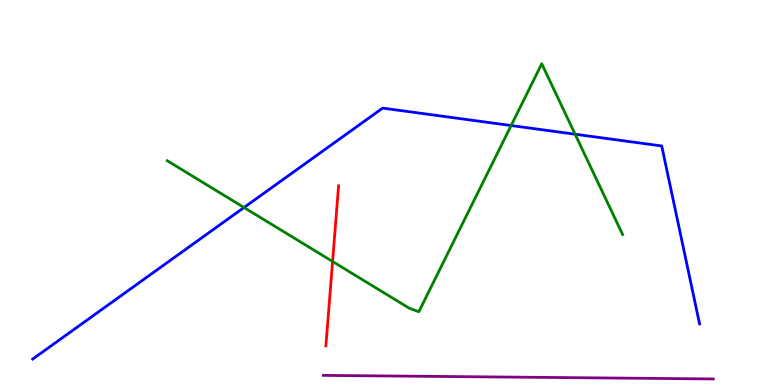[{'lines': ['blue', 'red'], 'intersections': []}, {'lines': ['green', 'red'], 'intersections': [{'x': 4.29, 'y': 3.21}]}, {'lines': ['purple', 'red'], 'intersections': []}, {'lines': ['blue', 'green'], 'intersections': [{'x': 3.15, 'y': 4.61}, {'x': 6.6, 'y': 6.74}, {'x': 7.42, 'y': 6.51}]}, {'lines': ['blue', 'purple'], 'intersections': []}, {'lines': ['green', 'purple'], 'intersections': []}]